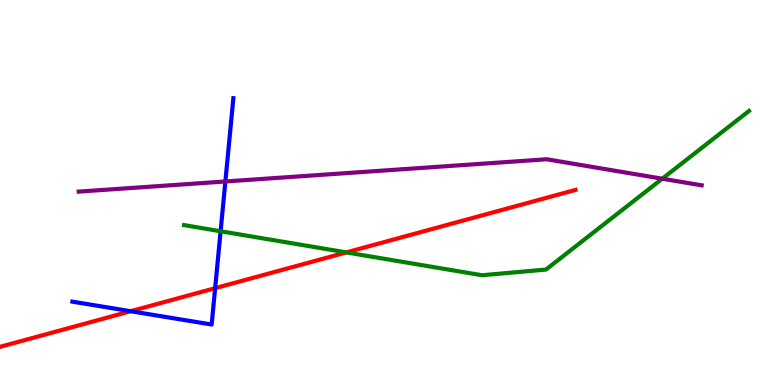[{'lines': ['blue', 'red'], 'intersections': [{'x': 1.69, 'y': 1.92}, {'x': 2.78, 'y': 2.51}]}, {'lines': ['green', 'red'], 'intersections': [{'x': 4.47, 'y': 3.44}]}, {'lines': ['purple', 'red'], 'intersections': []}, {'lines': ['blue', 'green'], 'intersections': [{'x': 2.85, 'y': 3.99}]}, {'lines': ['blue', 'purple'], 'intersections': [{'x': 2.91, 'y': 5.29}]}, {'lines': ['green', 'purple'], 'intersections': [{'x': 8.55, 'y': 5.36}]}]